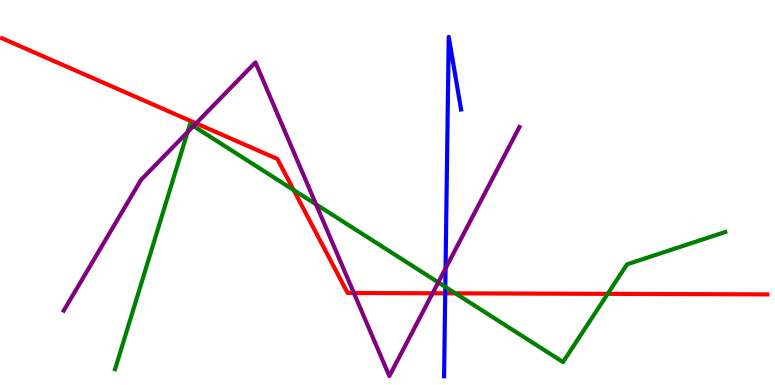[{'lines': ['blue', 'red'], 'intersections': [{'x': 5.74, 'y': 2.38}]}, {'lines': ['green', 'red'], 'intersections': [{'x': 3.79, 'y': 5.06}, {'x': 5.88, 'y': 2.38}, {'x': 7.84, 'y': 2.37}]}, {'lines': ['purple', 'red'], 'intersections': [{'x': 2.53, 'y': 6.8}, {'x': 4.57, 'y': 2.39}, {'x': 5.58, 'y': 2.38}]}, {'lines': ['blue', 'green'], 'intersections': [{'x': 5.75, 'y': 2.55}]}, {'lines': ['blue', 'purple'], 'intersections': [{'x': 5.75, 'y': 3.03}]}, {'lines': ['green', 'purple'], 'intersections': [{'x': 2.42, 'y': 6.57}, {'x': 2.5, 'y': 6.73}, {'x': 4.08, 'y': 4.69}, {'x': 5.66, 'y': 2.67}]}]